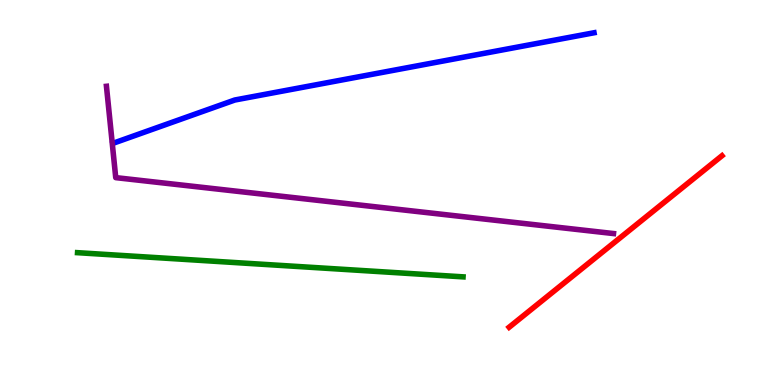[{'lines': ['blue', 'red'], 'intersections': []}, {'lines': ['green', 'red'], 'intersections': []}, {'lines': ['purple', 'red'], 'intersections': []}, {'lines': ['blue', 'green'], 'intersections': []}, {'lines': ['blue', 'purple'], 'intersections': []}, {'lines': ['green', 'purple'], 'intersections': []}]